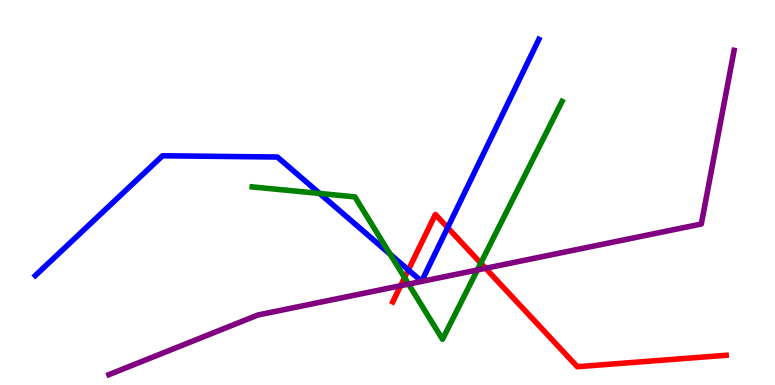[{'lines': ['blue', 'red'], 'intersections': [{'x': 5.27, 'y': 2.99}, {'x': 5.78, 'y': 4.09}]}, {'lines': ['green', 'red'], 'intersections': [{'x': 5.22, 'y': 2.79}, {'x': 6.2, 'y': 3.17}]}, {'lines': ['purple', 'red'], 'intersections': [{'x': 5.17, 'y': 2.58}, {'x': 6.27, 'y': 3.03}]}, {'lines': ['blue', 'green'], 'intersections': [{'x': 4.12, 'y': 4.98}, {'x': 5.04, 'y': 3.39}]}, {'lines': ['blue', 'purple'], 'intersections': []}, {'lines': ['green', 'purple'], 'intersections': [{'x': 5.27, 'y': 2.62}, {'x': 6.16, 'y': 2.99}]}]